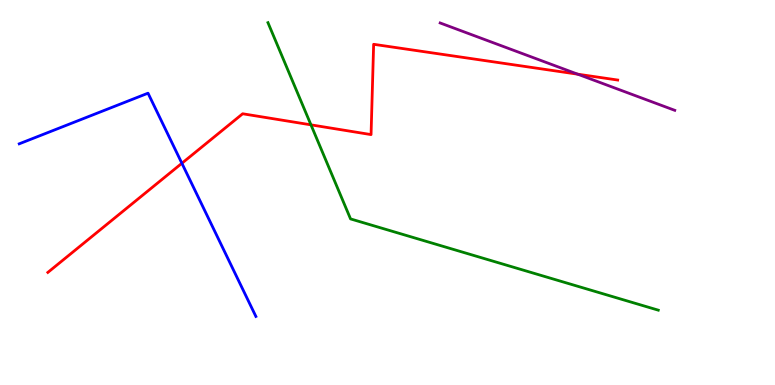[{'lines': ['blue', 'red'], 'intersections': [{'x': 2.35, 'y': 5.76}]}, {'lines': ['green', 'red'], 'intersections': [{'x': 4.01, 'y': 6.76}]}, {'lines': ['purple', 'red'], 'intersections': [{'x': 7.45, 'y': 8.07}]}, {'lines': ['blue', 'green'], 'intersections': []}, {'lines': ['blue', 'purple'], 'intersections': []}, {'lines': ['green', 'purple'], 'intersections': []}]